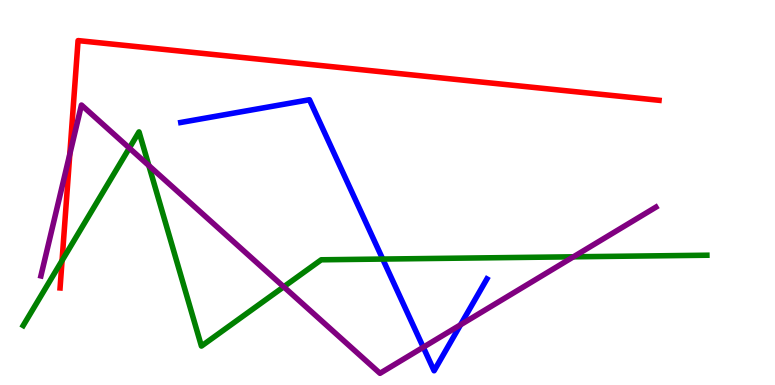[{'lines': ['blue', 'red'], 'intersections': []}, {'lines': ['green', 'red'], 'intersections': [{'x': 0.801, 'y': 3.23}]}, {'lines': ['purple', 'red'], 'intersections': [{'x': 0.901, 'y': 6.0}]}, {'lines': ['blue', 'green'], 'intersections': [{'x': 4.94, 'y': 3.27}]}, {'lines': ['blue', 'purple'], 'intersections': [{'x': 5.46, 'y': 0.981}, {'x': 5.94, 'y': 1.56}]}, {'lines': ['green', 'purple'], 'intersections': [{'x': 1.67, 'y': 6.15}, {'x': 1.92, 'y': 5.7}, {'x': 3.66, 'y': 2.55}, {'x': 7.4, 'y': 3.33}]}]